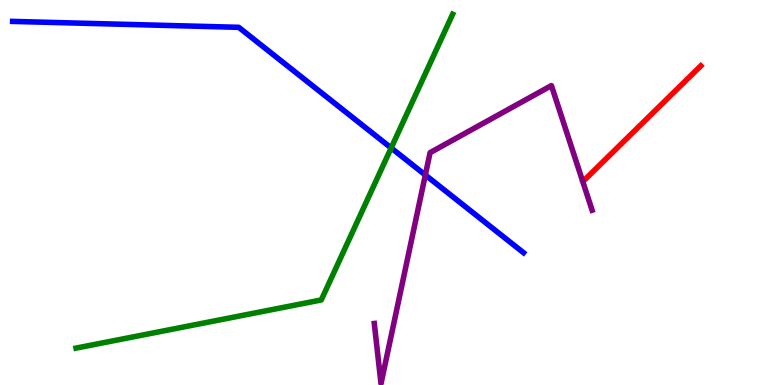[{'lines': ['blue', 'red'], 'intersections': []}, {'lines': ['green', 'red'], 'intersections': []}, {'lines': ['purple', 'red'], 'intersections': []}, {'lines': ['blue', 'green'], 'intersections': [{'x': 5.05, 'y': 6.16}]}, {'lines': ['blue', 'purple'], 'intersections': [{'x': 5.49, 'y': 5.45}]}, {'lines': ['green', 'purple'], 'intersections': []}]